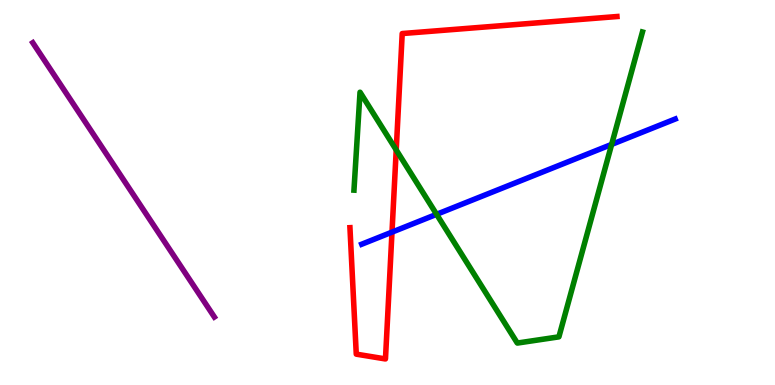[{'lines': ['blue', 'red'], 'intersections': [{'x': 5.06, 'y': 3.97}]}, {'lines': ['green', 'red'], 'intersections': [{'x': 5.11, 'y': 6.11}]}, {'lines': ['purple', 'red'], 'intersections': []}, {'lines': ['blue', 'green'], 'intersections': [{'x': 5.63, 'y': 4.43}, {'x': 7.89, 'y': 6.25}]}, {'lines': ['blue', 'purple'], 'intersections': []}, {'lines': ['green', 'purple'], 'intersections': []}]